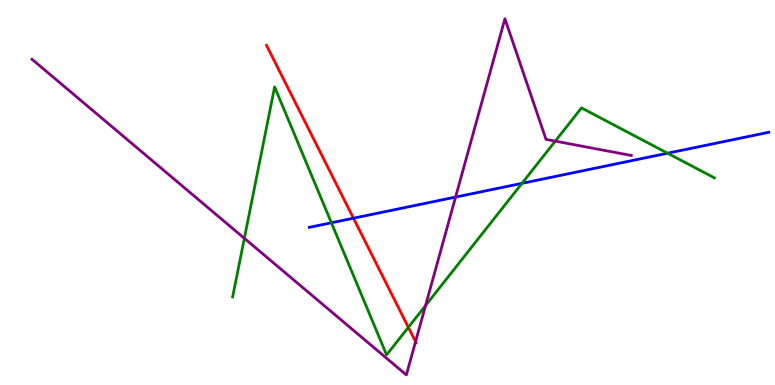[{'lines': ['blue', 'red'], 'intersections': [{'x': 4.56, 'y': 4.33}]}, {'lines': ['green', 'red'], 'intersections': [{'x': 5.27, 'y': 1.5}]}, {'lines': ['purple', 'red'], 'intersections': [{'x': 5.36, 'y': 1.13}]}, {'lines': ['blue', 'green'], 'intersections': [{'x': 4.28, 'y': 4.21}, {'x': 6.74, 'y': 5.24}, {'x': 8.61, 'y': 6.02}]}, {'lines': ['blue', 'purple'], 'intersections': [{'x': 5.88, 'y': 4.88}]}, {'lines': ['green', 'purple'], 'intersections': [{'x': 3.15, 'y': 3.81}, {'x': 5.49, 'y': 2.06}, {'x': 7.16, 'y': 6.33}]}]